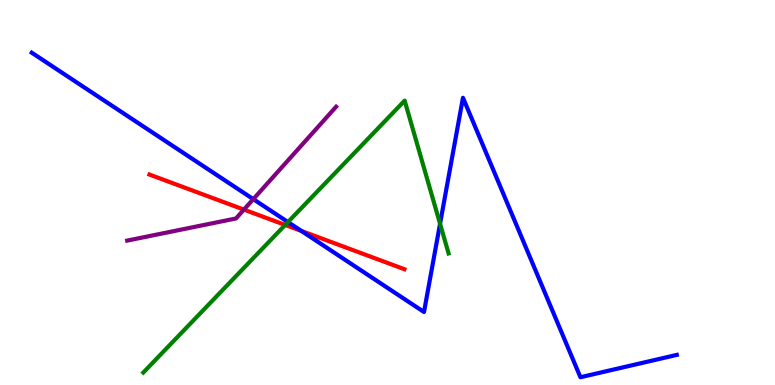[{'lines': ['blue', 'red'], 'intersections': [{'x': 3.89, 'y': 4.0}]}, {'lines': ['green', 'red'], 'intersections': [{'x': 3.68, 'y': 4.16}]}, {'lines': ['purple', 'red'], 'intersections': [{'x': 3.15, 'y': 4.56}]}, {'lines': ['blue', 'green'], 'intersections': [{'x': 3.72, 'y': 4.23}, {'x': 5.68, 'y': 4.19}]}, {'lines': ['blue', 'purple'], 'intersections': [{'x': 3.27, 'y': 4.83}]}, {'lines': ['green', 'purple'], 'intersections': []}]